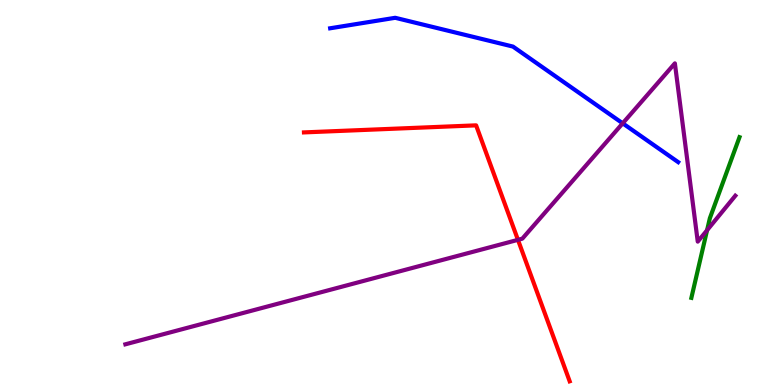[{'lines': ['blue', 'red'], 'intersections': []}, {'lines': ['green', 'red'], 'intersections': []}, {'lines': ['purple', 'red'], 'intersections': [{'x': 6.68, 'y': 3.77}]}, {'lines': ['blue', 'green'], 'intersections': []}, {'lines': ['blue', 'purple'], 'intersections': [{'x': 8.03, 'y': 6.8}]}, {'lines': ['green', 'purple'], 'intersections': [{'x': 9.12, 'y': 4.02}]}]